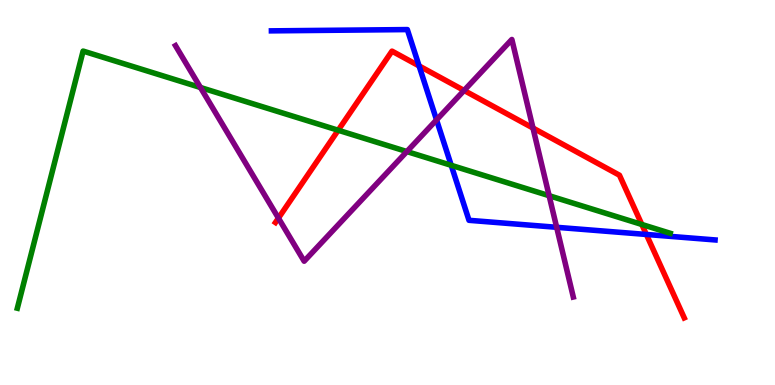[{'lines': ['blue', 'red'], 'intersections': [{'x': 5.41, 'y': 8.29}, {'x': 8.34, 'y': 3.91}]}, {'lines': ['green', 'red'], 'intersections': [{'x': 4.36, 'y': 6.62}, {'x': 8.28, 'y': 4.17}]}, {'lines': ['purple', 'red'], 'intersections': [{'x': 3.59, 'y': 4.33}, {'x': 5.99, 'y': 7.65}, {'x': 6.88, 'y': 6.67}]}, {'lines': ['blue', 'green'], 'intersections': [{'x': 5.82, 'y': 5.71}]}, {'lines': ['blue', 'purple'], 'intersections': [{'x': 5.63, 'y': 6.89}, {'x': 7.18, 'y': 4.1}]}, {'lines': ['green', 'purple'], 'intersections': [{'x': 2.59, 'y': 7.73}, {'x': 5.25, 'y': 6.06}, {'x': 7.09, 'y': 4.92}]}]